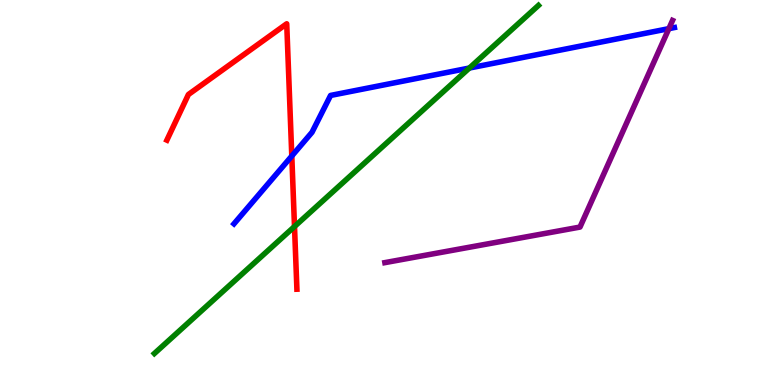[{'lines': ['blue', 'red'], 'intersections': [{'x': 3.77, 'y': 5.95}]}, {'lines': ['green', 'red'], 'intersections': [{'x': 3.8, 'y': 4.12}]}, {'lines': ['purple', 'red'], 'intersections': []}, {'lines': ['blue', 'green'], 'intersections': [{'x': 6.06, 'y': 8.23}]}, {'lines': ['blue', 'purple'], 'intersections': [{'x': 8.63, 'y': 9.26}]}, {'lines': ['green', 'purple'], 'intersections': []}]